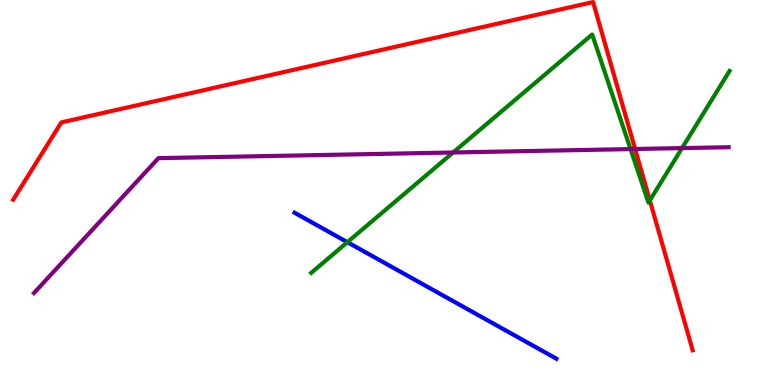[{'lines': ['blue', 'red'], 'intersections': []}, {'lines': ['green', 'red'], 'intersections': [{'x': 8.38, 'y': 4.79}]}, {'lines': ['purple', 'red'], 'intersections': [{'x': 8.2, 'y': 6.13}]}, {'lines': ['blue', 'green'], 'intersections': [{'x': 4.48, 'y': 3.71}]}, {'lines': ['blue', 'purple'], 'intersections': []}, {'lines': ['green', 'purple'], 'intersections': [{'x': 5.85, 'y': 6.04}, {'x': 8.14, 'y': 6.13}, {'x': 8.8, 'y': 6.15}]}]